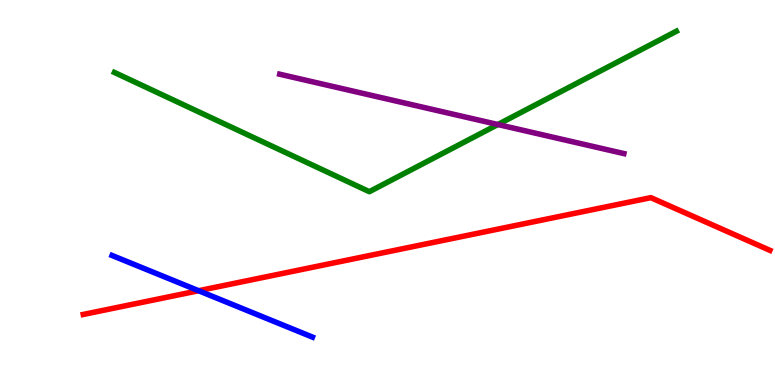[{'lines': ['blue', 'red'], 'intersections': [{'x': 2.56, 'y': 2.45}]}, {'lines': ['green', 'red'], 'intersections': []}, {'lines': ['purple', 'red'], 'intersections': []}, {'lines': ['blue', 'green'], 'intersections': []}, {'lines': ['blue', 'purple'], 'intersections': []}, {'lines': ['green', 'purple'], 'intersections': [{'x': 6.42, 'y': 6.77}]}]